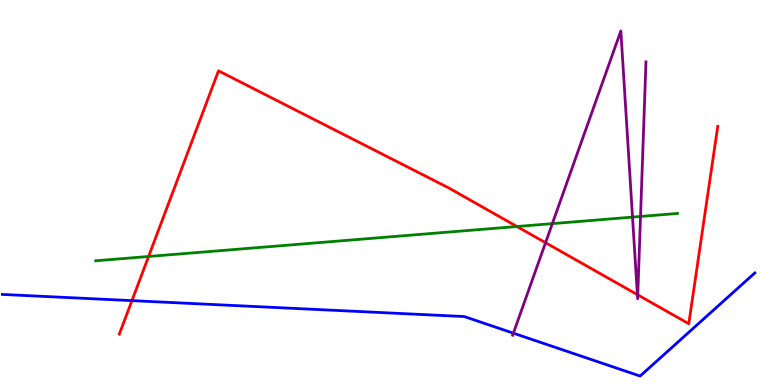[{'lines': ['blue', 'red'], 'intersections': [{'x': 1.7, 'y': 2.19}]}, {'lines': ['green', 'red'], 'intersections': [{'x': 1.92, 'y': 3.34}, {'x': 6.67, 'y': 4.12}]}, {'lines': ['purple', 'red'], 'intersections': [{'x': 7.04, 'y': 3.7}, {'x': 8.22, 'y': 2.35}, {'x': 8.23, 'y': 2.34}]}, {'lines': ['blue', 'green'], 'intersections': []}, {'lines': ['blue', 'purple'], 'intersections': [{'x': 6.62, 'y': 1.35}]}, {'lines': ['green', 'purple'], 'intersections': [{'x': 7.13, 'y': 4.19}, {'x': 8.16, 'y': 4.36}, {'x': 8.26, 'y': 4.38}]}]